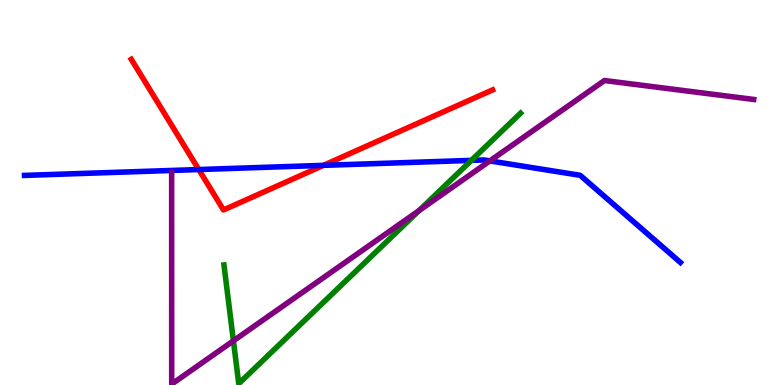[{'lines': ['blue', 'red'], 'intersections': [{'x': 2.56, 'y': 5.6}, {'x': 4.17, 'y': 5.71}]}, {'lines': ['green', 'red'], 'intersections': []}, {'lines': ['purple', 'red'], 'intersections': []}, {'lines': ['blue', 'green'], 'intersections': [{'x': 6.08, 'y': 5.83}]}, {'lines': ['blue', 'purple'], 'intersections': [{'x': 6.32, 'y': 5.82}]}, {'lines': ['green', 'purple'], 'intersections': [{'x': 3.01, 'y': 1.15}, {'x': 5.41, 'y': 4.53}]}]